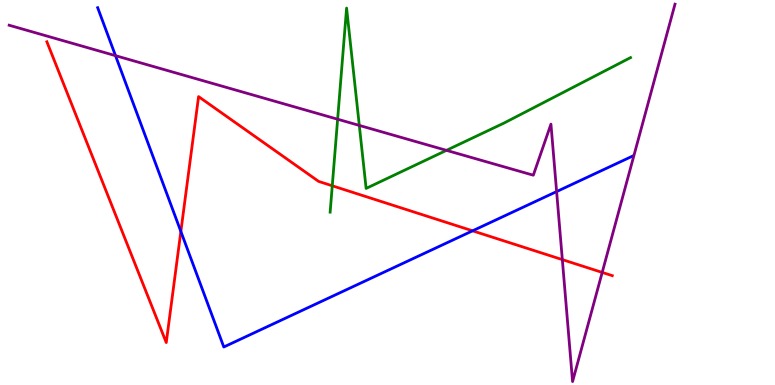[{'lines': ['blue', 'red'], 'intersections': [{'x': 2.33, 'y': 3.99}, {'x': 6.1, 'y': 4.0}]}, {'lines': ['green', 'red'], 'intersections': [{'x': 4.29, 'y': 5.17}]}, {'lines': ['purple', 'red'], 'intersections': [{'x': 7.26, 'y': 3.26}, {'x': 7.77, 'y': 2.92}]}, {'lines': ['blue', 'green'], 'intersections': []}, {'lines': ['blue', 'purple'], 'intersections': [{'x': 1.49, 'y': 8.55}, {'x': 7.18, 'y': 5.02}]}, {'lines': ['green', 'purple'], 'intersections': [{'x': 4.36, 'y': 6.9}, {'x': 4.64, 'y': 6.74}, {'x': 5.76, 'y': 6.09}]}]